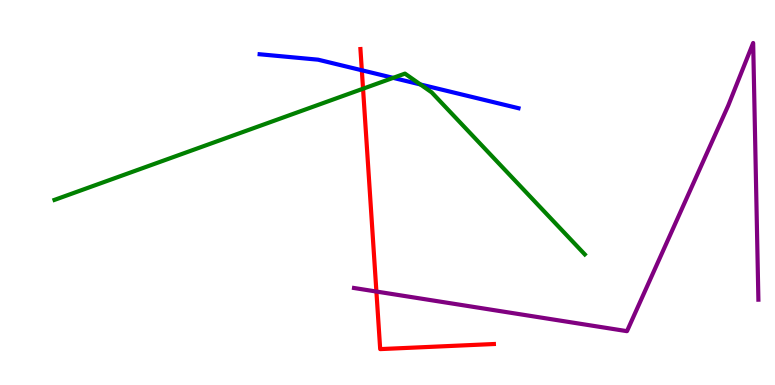[{'lines': ['blue', 'red'], 'intersections': [{'x': 4.67, 'y': 8.17}]}, {'lines': ['green', 'red'], 'intersections': [{'x': 4.68, 'y': 7.7}]}, {'lines': ['purple', 'red'], 'intersections': [{'x': 4.86, 'y': 2.43}]}, {'lines': ['blue', 'green'], 'intersections': [{'x': 5.07, 'y': 7.98}, {'x': 5.42, 'y': 7.81}]}, {'lines': ['blue', 'purple'], 'intersections': []}, {'lines': ['green', 'purple'], 'intersections': []}]